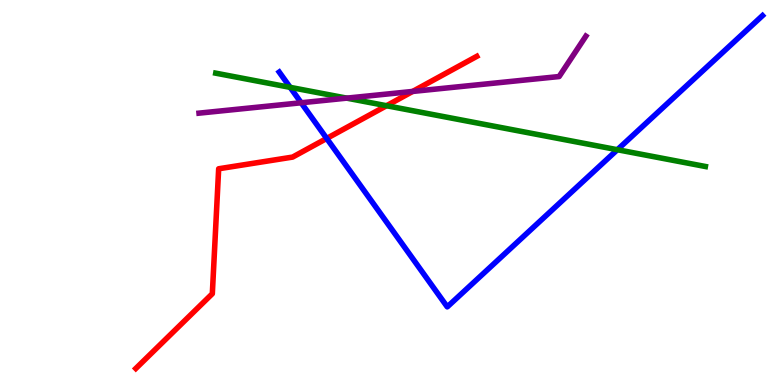[{'lines': ['blue', 'red'], 'intersections': [{'x': 4.22, 'y': 6.4}]}, {'lines': ['green', 'red'], 'intersections': [{'x': 4.99, 'y': 7.25}]}, {'lines': ['purple', 'red'], 'intersections': [{'x': 5.32, 'y': 7.63}]}, {'lines': ['blue', 'green'], 'intersections': [{'x': 3.74, 'y': 7.73}, {'x': 7.97, 'y': 6.11}]}, {'lines': ['blue', 'purple'], 'intersections': [{'x': 3.89, 'y': 7.33}]}, {'lines': ['green', 'purple'], 'intersections': [{'x': 4.47, 'y': 7.45}]}]